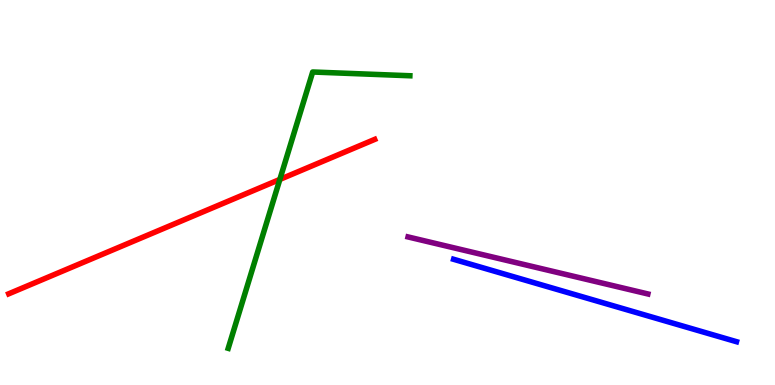[{'lines': ['blue', 'red'], 'intersections': []}, {'lines': ['green', 'red'], 'intersections': [{'x': 3.61, 'y': 5.34}]}, {'lines': ['purple', 'red'], 'intersections': []}, {'lines': ['blue', 'green'], 'intersections': []}, {'lines': ['blue', 'purple'], 'intersections': []}, {'lines': ['green', 'purple'], 'intersections': []}]